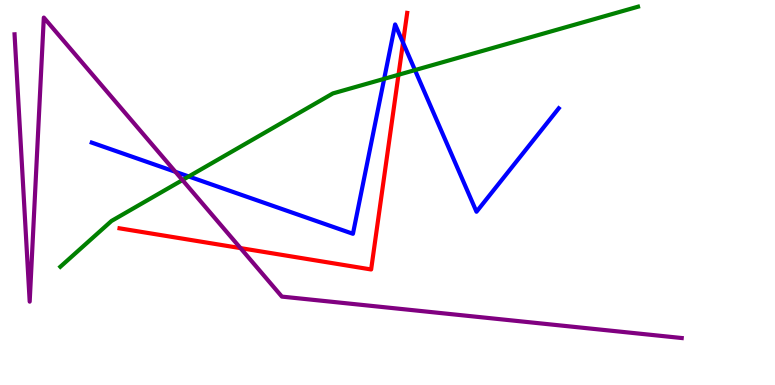[{'lines': ['blue', 'red'], 'intersections': [{'x': 5.2, 'y': 8.89}]}, {'lines': ['green', 'red'], 'intersections': [{'x': 5.14, 'y': 8.06}]}, {'lines': ['purple', 'red'], 'intersections': [{'x': 3.1, 'y': 3.56}]}, {'lines': ['blue', 'green'], 'intersections': [{'x': 2.44, 'y': 5.42}, {'x': 4.96, 'y': 7.95}, {'x': 5.35, 'y': 8.18}]}, {'lines': ['blue', 'purple'], 'intersections': [{'x': 2.26, 'y': 5.54}]}, {'lines': ['green', 'purple'], 'intersections': [{'x': 2.35, 'y': 5.32}]}]